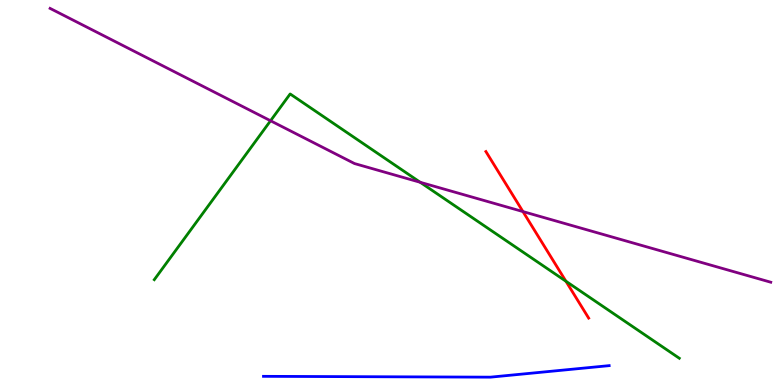[{'lines': ['blue', 'red'], 'intersections': []}, {'lines': ['green', 'red'], 'intersections': [{'x': 7.3, 'y': 2.69}]}, {'lines': ['purple', 'red'], 'intersections': [{'x': 6.75, 'y': 4.5}]}, {'lines': ['blue', 'green'], 'intersections': []}, {'lines': ['blue', 'purple'], 'intersections': []}, {'lines': ['green', 'purple'], 'intersections': [{'x': 3.49, 'y': 6.86}, {'x': 5.42, 'y': 5.27}]}]